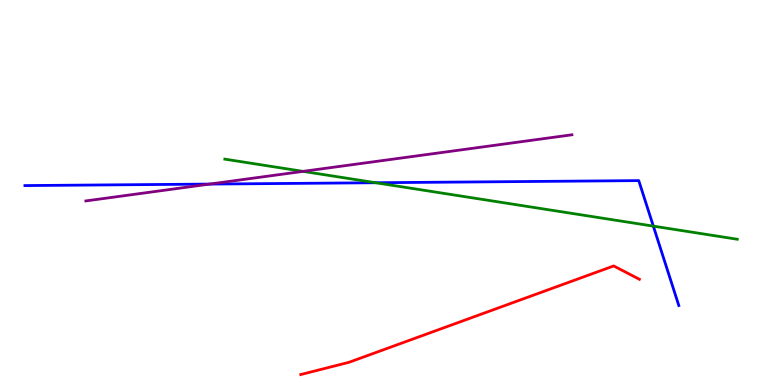[{'lines': ['blue', 'red'], 'intersections': []}, {'lines': ['green', 'red'], 'intersections': []}, {'lines': ['purple', 'red'], 'intersections': []}, {'lines': ['blue', 'green'], 'intersections': [{'x': 4.85, 'y': 5.25}, {'x': 8.43, 'y': 4.13}]}, {'lines': ['blue', 'purple'], 'intersections': [{'x': 2.71, 'y': 5.22}]}, {'lines': ['green', 'purple'], 'intersections': [{'x': 3.91, 'y': 5.55}]}]